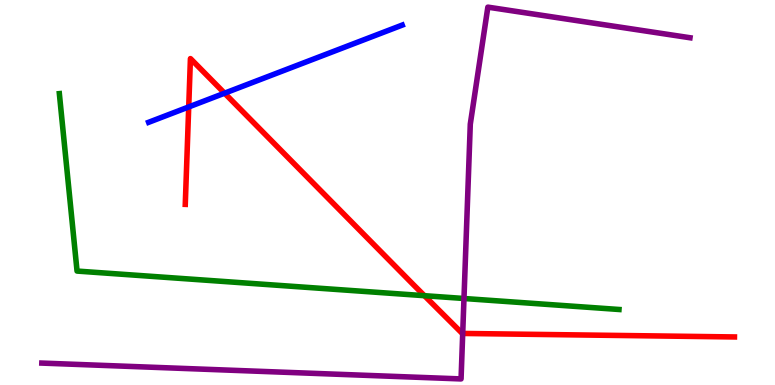[{'lines': ['blue', 'red'], 'intersections': [{'x': 2.44, 'y': 7.22}, {'x': 2.9, 'y': 7.58}]}, {'lines': ['green', 'red'], 'intersections': [{'x': 5.48, 'y': 2.32}]}, {'lines': ['purple', 'red'], 'intersections': [{'x': 5.97, 'y': 1.34}]}, {'lines': ['blue', 'green'], 'intersections': []}, {'lines': ['blue', 'purple'], 'intersections': []}, {'lines': ['green', 'purple'], 'intersections': [{'x': 5.99, 'y': 2.25}]}]